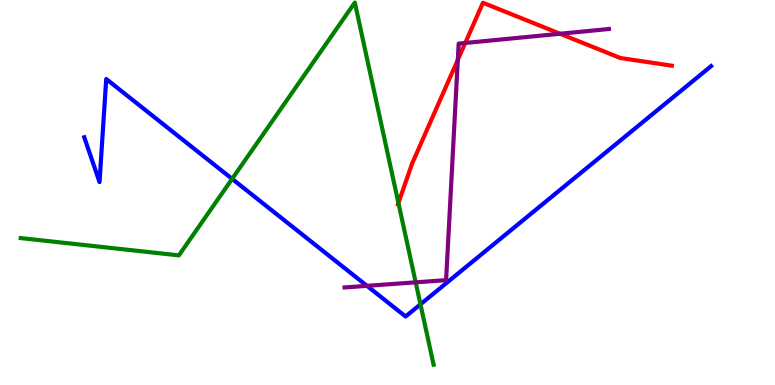[{'lines': ['blue', 'red'], 'intersections': []}, {'lines': ['green', 'red'], 'intersections': [{'x': 5.14, 'y': 4.73}]}, {'lines': ['purple', 'red'], 'intersections': [{'x': 5.91, 'y': 8.44}, {'x': 6.0, 'y': 8.88}, {'x': 7.23, 'y': 9.12}]}, {'lines': ['blue', 'green'], 'intersections': [{'x': 3.0, 'y': 5.35}, {'x': 5.43, 'y': 2.1}]}, {'lines': ['blue', 'purple'], 'intersections': [{'x': 4.74, 'y': 2.58}]}, {'lines': ['green', 'purple'], 'intersections': [{'x': 5.36, 'y': 2.67}]}]